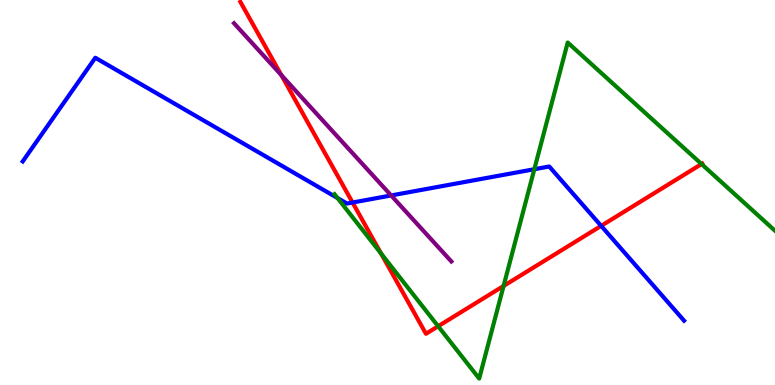[{'lines': ['blue', 'red'], 'intersections': [{'x': 4.55, 'y': 4.74}, {'x': 7.76, 'y': 4.13}]}, {'lines': ['green', 'red'], 'intersections': [{'x': 4.92, 'y': 3.41}, {'x': 5.65, 'y': 1.53}, {'x': 6.5, 'y': 2.57}, {'x': 9.05, 'y': 5.74}]}, {'lines': ['purple', 'red'], 'intersections': [{'x': 3.63, 'y': 8.05}]}, {'lines': ['blue', 'green'], 'intersections': [{'x': 4.36, 'y': 4.86}, {'x': 6.89, 'y': 5.6}]}, {'lines': ['blue', 'purple'], 'intersections': [{'x': 5.05, 'y': 4.92}]}, {'lines': ['green', 'purple'], 'intersections': []}]